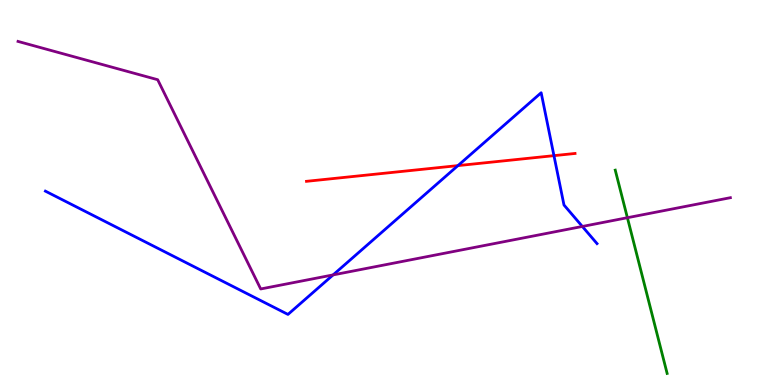[{'lines': ['blue', 'red'], 'intersections': [{'x': 5.91, 'y': 5.7}, {'x': 7.15, 'y': 5.96}]}, {'lines': ['green', 'red'], 'intersections': []}, {'lines': ['purple', 'red'], 'intersections': []}, {'lines': ['blue', 'green'], 'intersections': []}, {'lines': ['blue', 'purple'], 'intersections': [{'x': 4.3, 'y': 2.86}, {'x': 7.51, 'y': 4.12}]}, {'lines': ['green', 'purple'], 'intersections': [{'x': 8.1, 'y': 4.35}]}]